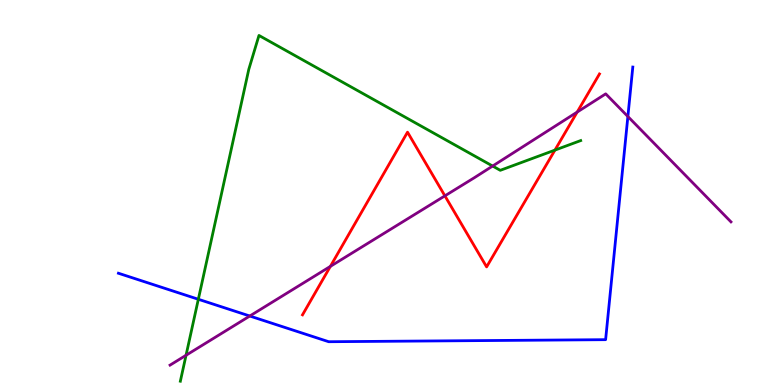[{'lines': ['blue', 'red'], 'intersections': []}, {'lines': ['green', 'red'], 'intersections': [{'x': 7.16, 'y': 6.1}]}, {'lines': ['purple', 'red'], 'intersections': [{'x': 4.26, 'y': 3.08}, {'x': 5.74, 'y': 4.91}, {'x': 7.45, 'y': 7.09}]}, {'lines': ['blue', 'green'], 'intersections': [{'x': 2.56, 'y': 2.23}]}, {'lines': ['blue', 'purple'], 'intersections': [{'x': 3.22, 'y': 1.79}, {'x': 8.1, 'y': 6.97}]}, {'lines': ['green', 'purple'], 'intersections': [{'x': 2.4, 'y': 0.772}, {'x': 6.36, 'y': 5.69}]}]